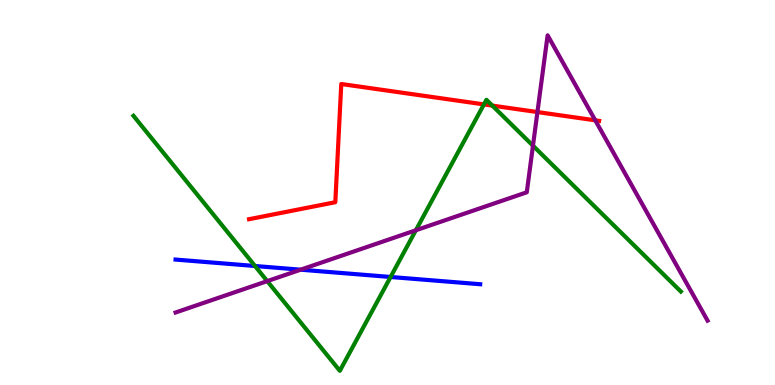[{'lines': ['blue', 'red'], 'intersections': []}, {'lines': ['green', 'red'], 'intersections': [{'x': 6.24, 'y': 7.29}, {'x': 6.35, 'y': 7.26}]}, {'lines': ['purple', 'red'], 'intersections': [{'x': 6.93, 'y': 7.09}, {'x': 7.68, 'y': 6.87}]}, {'lines': ['blue', 'green'], 'intersections': [{'x': 3.29, 'y': 3.09}, {'x': 5.04, 'y': 2.81}]}, {'lines': ['blue', 'purple'], 'intersections': [{'x': 3.88, 'y': 2.99}]}, {'lines': ['green', 'purple'], 'intersections': [{'x': 3.45, 'y': 2.7}, {'x': 5.37, 'y': 4.02}, {'x': 6.88, 'y': 6.22}]}]